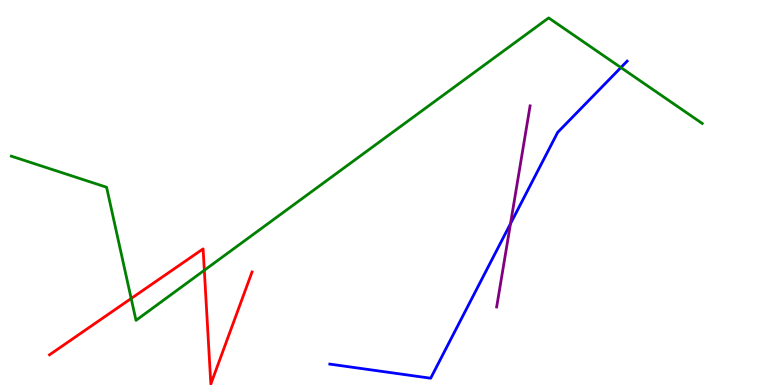[{'lines': ['blue', 'red'], 'intersections': []}, {'lines': ['green', 'red'], 'intersections': [{'x': 1.69, 'y': 2.25}, {'x': 2.64, 'y': 2.98}]}, {'lines': ['purple', 'red'], 'intersections': []}, {'lines': ['blue', 'green'], 'intersections': [{'x': 8.01, 'y': 8.25}]}, {'lines': ['blue', 'purple'], 'intersections': [{'x': 6.59, 'y': 4.19}]}, {'lines': ['green', 'purple'], 'intersections': []}]